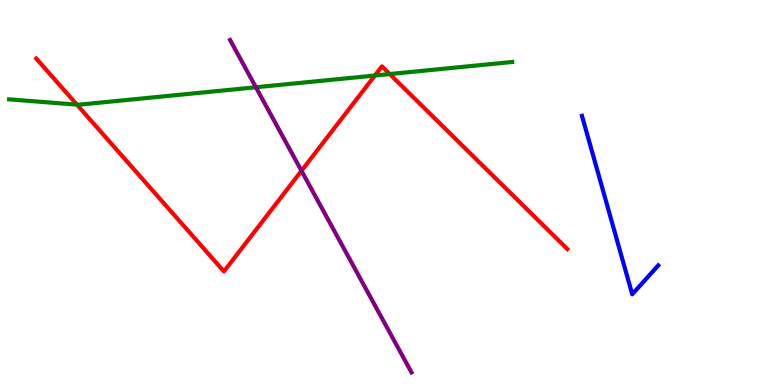[{'lines': ['blue', 'red'], 'intersections': []}, {'lines': ['green', 'red'], 'intersections': [{'x': 0.992, 'y': 7.28}, {'x': 4.84, 'y': 8.04}, {'x': 5.03, 'y': 8.08}]}, {'lines': ['purple', 'red'], 'intersections': [{'x': 3.89, 'y': 5.56}]}, {'lines': ['blue', 'green'], 'intersections': []}, {'lines': ['blue', 'purple'], 'intersections': []}, {'lines': ['green', 'purple'], 'intersections': [{'x': 3.3, 'y': 7.73}]}]